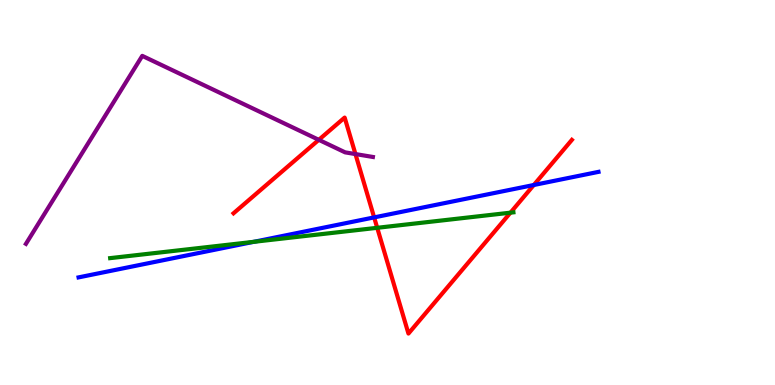[{'lines': ['blue', 'red'], 'intersections': [{'x': 4.83, 'y': 4.35}, {'x': 6.89, 'y': 5.19}]}, {'lines': ['green', 'red'], 'intersections': [{'x': 4.87, 'y': 4.08}, {'x': 6.59, 'y': 4.48}]}, {'lines': ['purple', 'red'], 'intersections': [{'x': 4.11, 'y': 6.37}, {'x': 4.59, 'y': 6.0}]}, {'lines': ['blue', 'green'], 'intersections': [{'x': 3.28, 'y': 3.72}]}, {'lines': ['blue', 'purple'], 'intersections': []}, {'lines': ['green', 'purple'], 'intersections': []}]